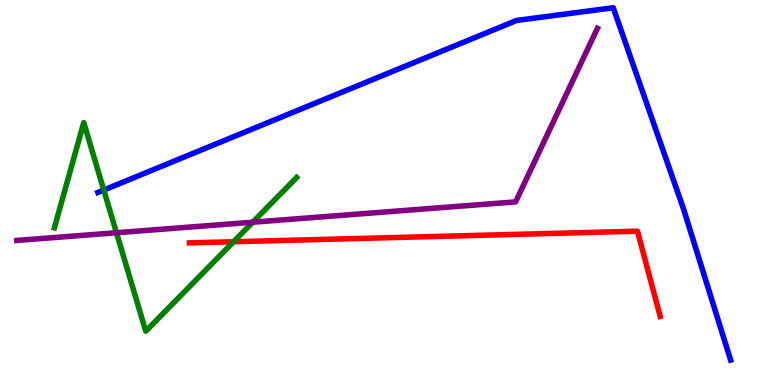[{'lines': ['blue', 'red'], 'intersections': []}, {'lines': ['green', 'red'], 'intersections': [{'x': 3.01, 'y': 3.72}]}, {'lines': ['purple', 'red'], 'intersections': []}, {'lines': ['blue', 'green'], 'intersections': [{'x': 1.34, 'y': 5.06}]}, {'lines': ['blue', 'purple'], 'intersections': []}, {'lines': ['green', 'purple'], 'intersections': [{'x': 1.5, 'y': 3.95}, {'x': 3.26, 'y': 4.23}]}]